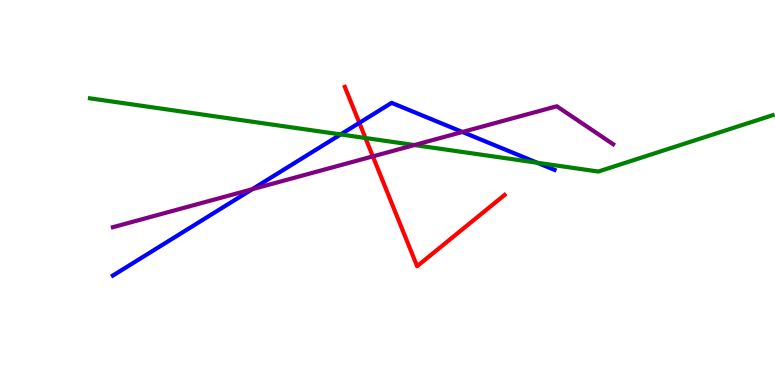[{'lines': ['blue', 'red'], 'intersections': [{'x': 4.64, 'y': 6.81}]}, {'lines': ['green', 'red'], 'intersections': [{'x': 4.72, 'y': 6.42}]}, {'lines': ['purple', 'red'], 'intersections': [{'x': 4.81, 'y': 5.94}]}, {'lines': ['blue', 'green'], 'intersections': [{'x': 4.4, 'y': 6.51}, {'x': 6.93, 'y': 5.77}]}, {'lines': ['blue', 'purple'], 'intersections': [{'x': 3.25, 'y': 5.08}, {'x': 5.97, 'y': 6.57}]}, {'lines': ['green', 'purple'], 'intersections': [{'x': 5.35, 'y': 6.23}]}]